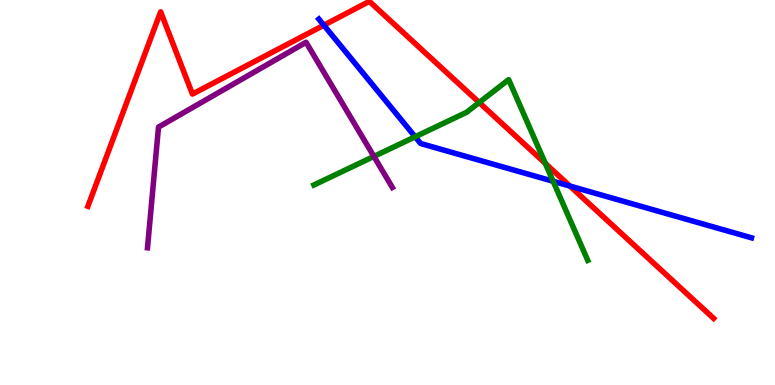[{'lines': ['blue', 'red'], 'intersections': [{'x': 4.18, 'y': 9.35}, {'x': 7.35, 'y': 5.17}]}, {'lines': ['green', 'red'], 'intersections': [{'x': 6.18, 'y': 7.34}, {'x': 7.04, 'y': 5.76}]}, {'lines': ['purple', 'red'], 'intersections': []}, {'lines': ['blue', 'green'], 'intersections': [{'x': 5.36, 'y': 6.45}, {'x': 7.14, 'y': 5.29}]}, {'lines': ['blue', 'purple'], 'intersections': []}, {'lines': ['green', 'purple'], 'intersections': [{'x': 4.82, 'y': 5.94}]}]